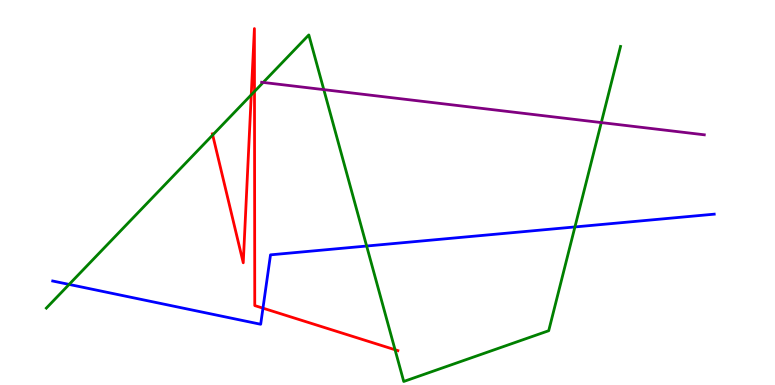[{'lines': ['blue', 'red'], 'intersections': [{'x': 3.39, 'y': 2.0}]}, {'lines': ['green', 'red'], 'intersections': [{'x': 2.74, 'y': 6.49}, {'x': 3.24, 'y': 7.54}, {'x': 3.28, 'y': 7.62}, {'x': 5.1, 'y': 0.916}]}, {'lines': ['purple', 'red'], 'intersections': []}, {'lines': ['blue', 'green'], 'intersections': [{'x': 0.892, 'y': 2.61}, {'x': 4.73, 'y': 3.61}, {'x': 7.42, 'y': 4.11}]}, {'lines': ['blue', 'purple'], 'intersections': []}, {'lines': ['green', 'purple'], 'intersections': [{'x': 3.4, 'y': 7.86}, {'x': 4.18, 'y': 7.67}, {'x': 7.76, 'y': 6.82}]}]